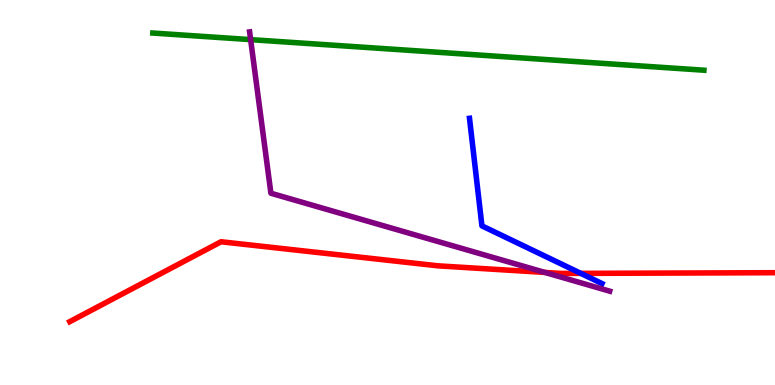[{'lines': ['blue', 'red'], 'intersections': [{'x': 7.49, 'y': 2.9}]}, {'lines': ['green', 'red'], 'intersections': []}, {'lines': ['purple', 'red'], 'intersections': [{'x': 7.03, 'y': 2.92}]}, {'lines': ['blue', 'green'], 'intersections': []}, {'lines': ['blue', 'purple'], 'intersections': []}, {'lines': ['green', 'purple'], 'intersections': [{'x': 3.23, 'y': 8.97}]}]